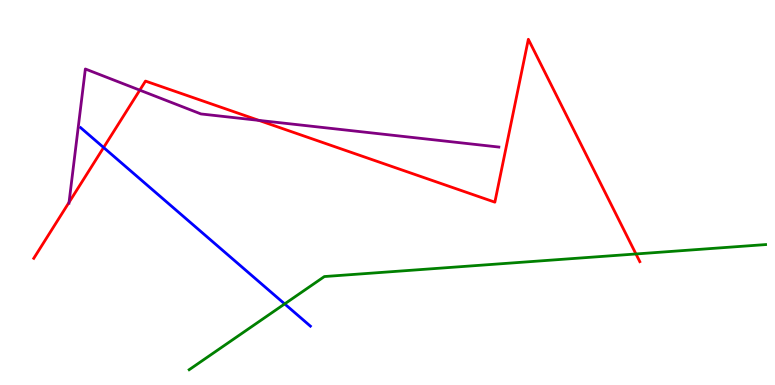[{'lines': ['blue', 'red'], 'intersections': [{'x': 1.34, 'y': 6.17}]}, {'lines': ['green', 'red'], 'intersections': [{'x': 8.21, 'y': 3.4}]}, {'lines': ['purple', 'red'], 'intersections': [{'x': 0.891, 'y': 4.74}, {'x': 1.8, 'y': 7.66}, {'x': 3.34, 'y': 6.87}]}, {'lines': ['blue', 'green'], 'intersections': [{'x': 3.67, 'y': 2.11}]}, {'lines': ['blue', 'purple'], 'intersections': []}, {'lines': ['green', 'purple'], 'intersections': []}]